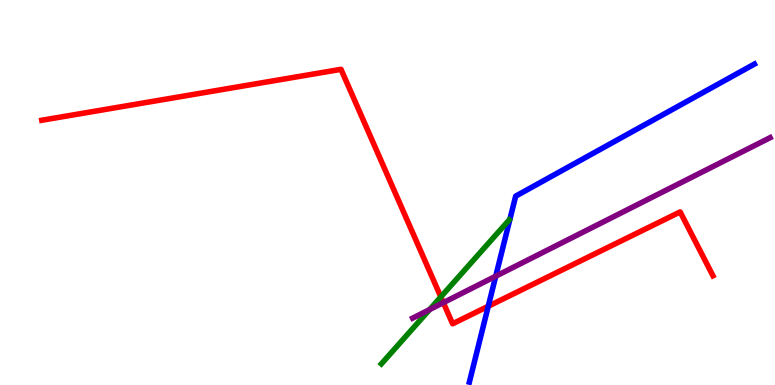[{'lines': ['blue', 'red'], 'intersections': [{'x': 6.3, 'y': 2.05}]}, {'lines': ['green', 'red'], 'intersections': [{'x': 5.69, 'y': 2.29}]}, {'lines': ['purple', 'red'], 'intersections': [{'x': 5.72, 'y': 2.14}]}, {'lines': ['blue', 'green'], 'intersections': []}, {'lines': ['blue', 'purple'], 'intersections': [{'x': 6.4, 'y': 2.83}]}, {'lines': ['green', 'purple'], 'intersections': [{'x': 5.54, 'y': 1.96}]}]